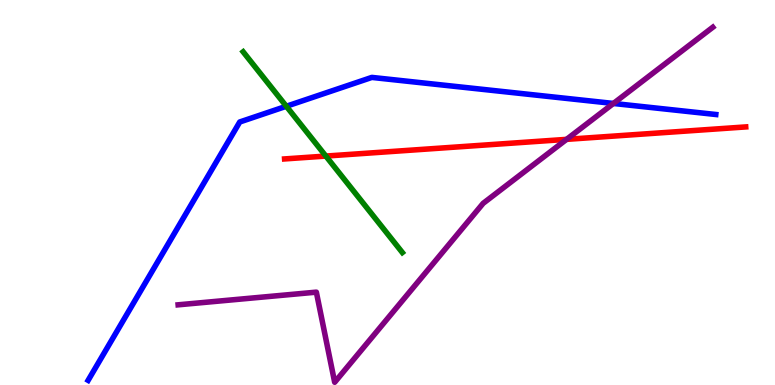[{'lines': ['blue', 'red'], 'intersections': []}, {'lines': ['green', 'red'], 'intersections': [{'x': 4.2, 'y': 5.95}]}, {'lines': ['purple', 'red'], 'intersections': [{'x': 7.31, 'y': 6.38}]}, {'lines': ['blue', 'green'], 'intersections': [{'x': 3.69, 'y': 7.24}]}, {'lines': ['blue', 'purple'], 'intersections': [{'x': 7.91, 'y': 7.31}]}, {'lines': ['green', 'purple'], 'intersections': []}]